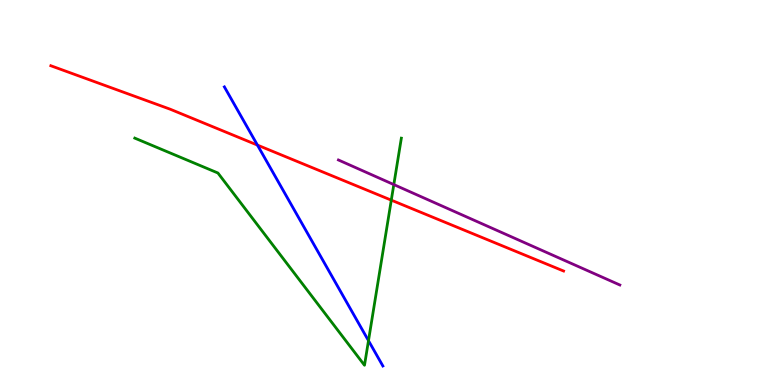[{'lines': ['blue', 'red'], 'intersections': [{'x': 3.32, 'y': 6.23}]}, {'lines': ['green', 'red'], 'intersections': [{'x': 5.05, 'y': 4.8}]}, {'lines': ['purple', 'red'], 'intersections': []}, {'lines': ['blue', 'green'], 'intersections': [{'x': 4.75, 'y': 1.15}]}, {'lines': ['blue', 'purple'], 'intersections': []}, {'lines': ['green', 'purple'], 'intersections': [{'x': 5.08, 'y': 5.21}]}]